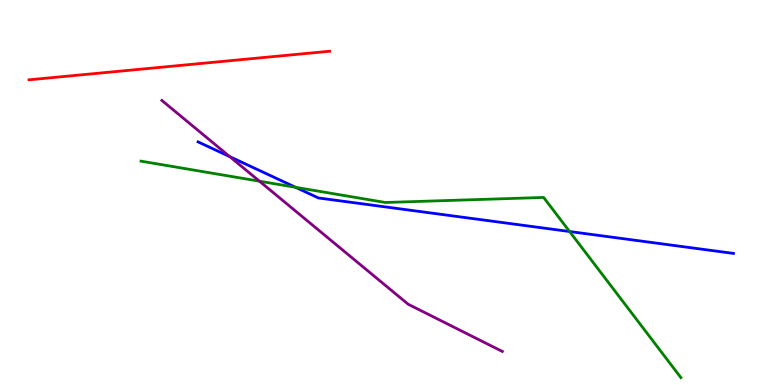[{'lines': ['blue', 'red'], 'intersections': []}, {'lines': ['green', 'red'], 'intersections': []}, {'lines': ['purple', 'red'], 'intersections': []}, {'lines': ['blue', 'green'], 'intersections': [{'x': 3.81, 'y': 5.14}, {'x': 7.35, 'y': 3.99}]}, {'lines': ['blue', 'purple'], 'intersections': [{'x': 2.97, 'y': 5.93}]}, {'lines': ['green', 'purple'], 'intersections': [{'x': 3.35, 'y': 5.29}]}]